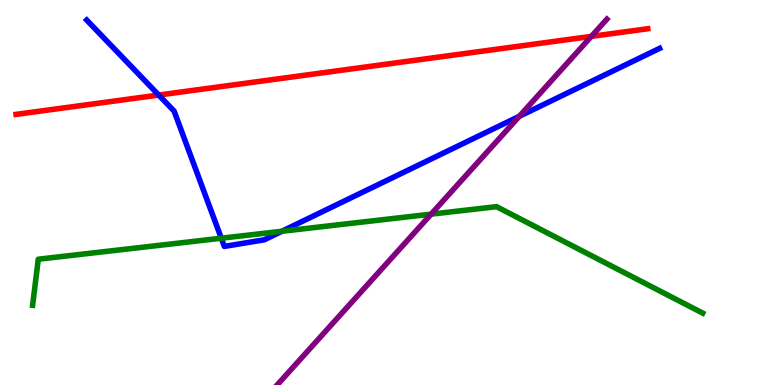[{'lines': ['blue', 'red'], 'intersections': [{'x': 2.05, 'y': 7.53}]}, {'lines': ['green', 'red'], 'intersections': []}, {'lines': ['purple', 'red'], 'intersections': [{'x': 7.63, 'y': 9.05}]}, {'lines': ['blue', 'green'], 'intersections': [{'x': 2.86, 'y': 3.81}, {'x': 3.64, 'y': 3.99}]}, {'lines': ['blue', 'purple'], 'intersections': [{'x': 6.7, 'y': 6.98}]}, {'lines': ['green', 'purple'], 'intersections': [{'x': 5.56, 'y': 4.44}]}]